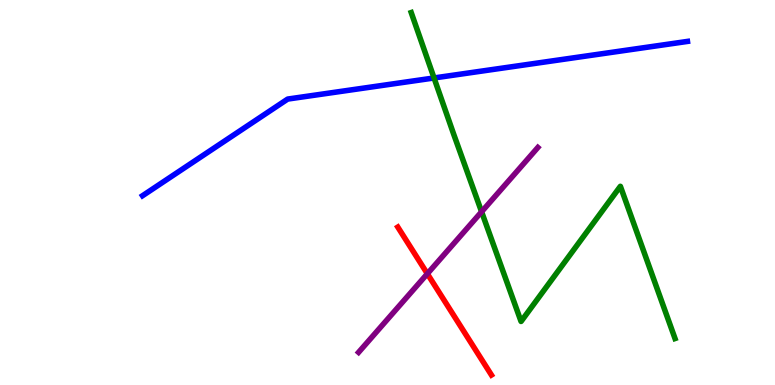[{'lines': ['blue', 'red'], 'intersections': []}, {'lines': ['green', 'red'], 'intersections': []}, {'lines': ['purple', 'red'], 'intersections': [{'x': 5.51, 'y': 2.89}]}, {'lines': ['blue', 'green'], 'intersections': [{'x': 5.6, 'y': 7.97}]}, {'lines': ['blue', 'purple'], 'intersections': []}, {'lines': ['green', 'purple'], 'intersections': [{'x': 6.21, 'y': 4.5}]}]